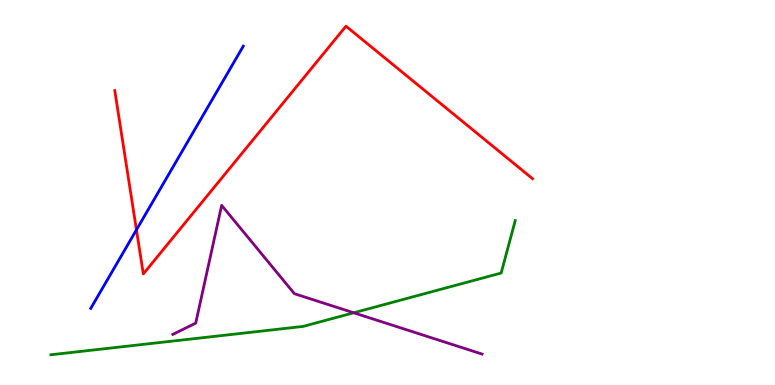[{'lines': ['blue', 'red'], 'intersections': [{'x': 1.76, 'y': 4.03}]}, {'lines': ['green', 'red'], 'intersections': []}, {'lines': ['purple', 'red'], 'intersections': []}, {'lines': ['blue', 'green'], 'intersections': []}, {'lines': ['blue', 'purple'], 'intersections': []}, {'lines': ['green', 'purple'], 'intersections': [{'x': 4.56, 'y': 1.88}]}]